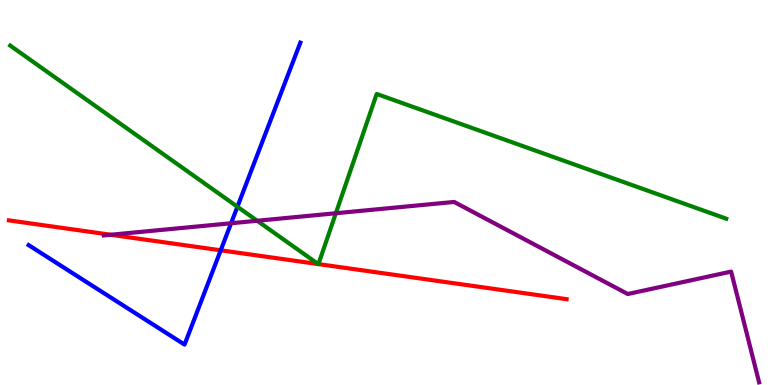[{'lines': ['blue', 'red'], 'intersections': [{'x': 2.85, 'y': 3.5}]}, {'lines': ['green', 'red'], 'intersections': [{'x': 4.11, 'y': 3.14}, {'x': 4.11, 'y': 3.14}]}, {'lines': ['purple', 'red'], 'intersections': [{'x': 1.43, 'y': 3.9}]}, {'lines': ['blue', 'green'], 'intersections': [{'x': 3.06, 'y': 4.63}]}, {'lines': ['blue', 'purple'], 'intersections': [{'x': 2.98, 'y': 4.2}]}, {'lines': ['green', 'purple'], 'intersections': [{'x': 3.32, 'y': 4.27}, {'x': 4.33, 'y': 4.46}]}]